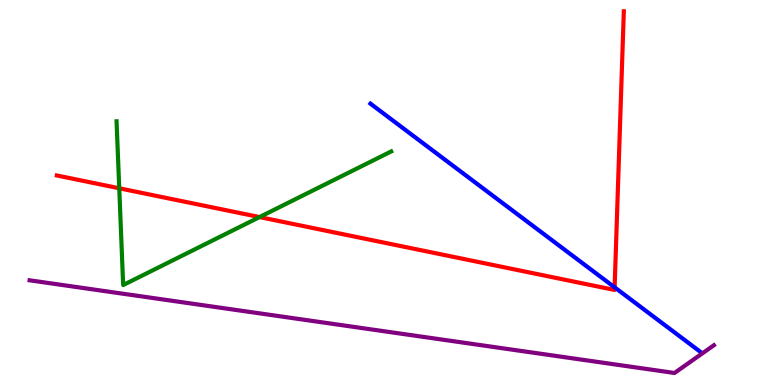[{'lines': ['blue', 'red'], 'intersections': [{'x': 7.93, 'y': 2.54}]}, {'lines': ['green', 'red'], 'intersections': [{'x': 1.54, 'y': 5.11}, {'x': 3.35, 'y': 4.36}]}, {'lines': ['purple', 'red'], 'intersections': []}, {'lines': ['blue', 'green'], 'intersections': []}, {'lines': ['blue', 'purple'], 'intersections': []}, {'lines': ['green', 'purple'], 'intersections': []}]